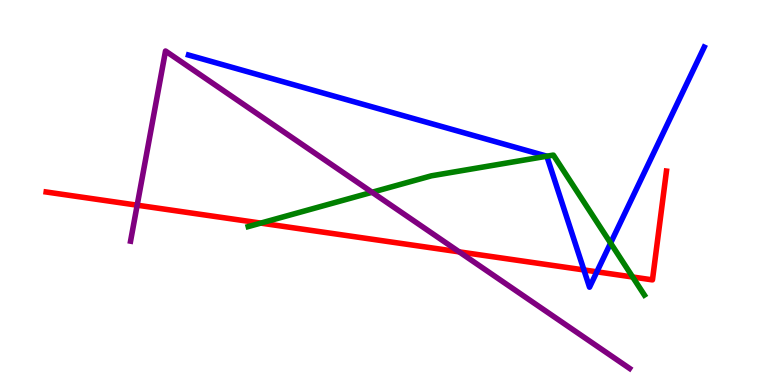[{'lines': ['blue', 'red'], 'intersections': [{'x': 7.53, 'y': 2.99}, {'x': 7.7, 'y': 2.94}]}, {'lines': ['green', 'red'], 'intersections': [{'x': 3.37, 'y': 4.21}, {'x': 8.16, 'y': 2.81}]}, {'lines': ['purple', 'red'], 'intersections': [{'x': 1.77, 'y': 4.67}, {'x': 5.92, 'y': 3.46}]}, {'lines': ['blue', 'green'], 'intersections': [{'x': 7.06, 'y': 5.94}, {'x': 7.88, 'y': 3.69}]}, {'lines': ['blue', 'purple'], 'intersections': []}, {'lines': ['green', 'purple'], 'intersections': [{'x': 4.8, 'y': 5.01}]}]